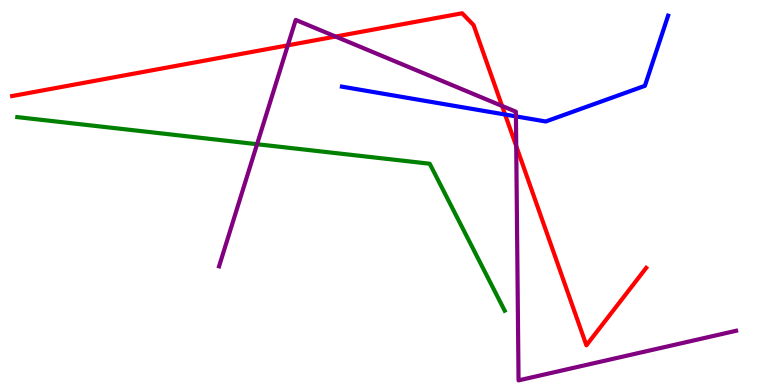[{'lines': ['blue', 'red'], 'intersections': [{'x': 6.52, 'y': 7.03}]}, {'lines': ['green', 'red'], 'intersections': []}, {'lines': ['purple', 'red'], 'intersections': [{'x': 3.71, 'y': 8.82}, {'x': 4.33, 'y': 9.05}, {'x': 6.48, 'y': 7.25}, {'x': 6.66, 'y': 6.21}]}, {'lines': ['blue', 'green'], 'intersections': []}, {'lines': ['blue', 'purple'], 'intersections': [{'x': 6.66, 'y': 6.98}]}, {'lines': ['green', 'purple'], 'intersections': [{'x': 3.32, 'y': 6.25}]}]